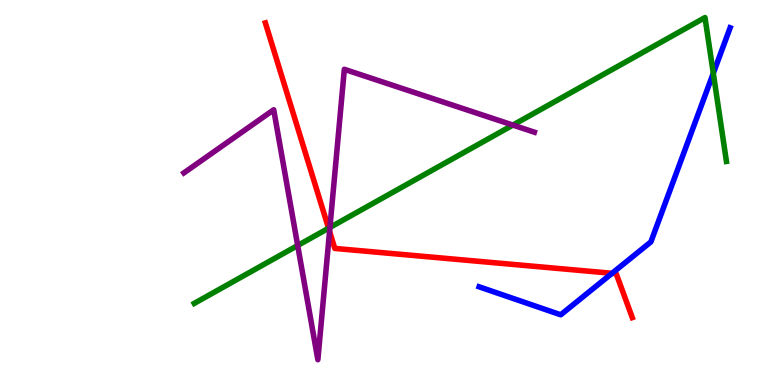[{'lines': ['blue', 'red'], 'intersections': [{'x': 7.9, 'y': 2.9}]}, {'lines': ['green', 'red'], 'intersections': [{'x': 4.24, 'y': 4.07}]}, {'lines': ['purple', 'red'], 'intersections': [{'x': 4.25, 'y': 3.99}]}, {'lines': ['blue', 'green'], 'intersections': [{'x': 9.2, 'y': 8.1}]}, {'lines': ['blue', 'purple'], 'intersections': []}, {'lines': ['green', 'purple'], 'intersections': [{'x': 3.84, 'y': 3.62}, {'x': 4.26, 'y': 4.09}, {'x': 6.62, 'y': 6.75}]}]